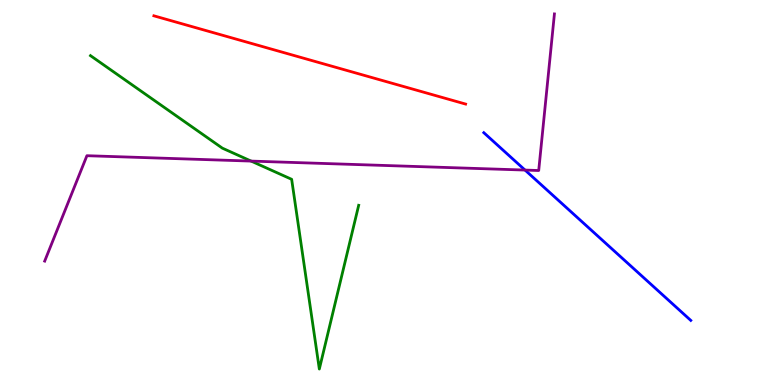[{'lines': ['blue', 'red'], 'intersections': []}, {'lines': ['green', 'red'], 'intersections': []}, {'lines': ['purple', 'red'], 'intersections': []}, {'lines': ['blue', 'green'], 'intersections': []}, {'lines': ['blue', 'purple'], 'intersections': [{'x': 6.77, 'y': 5.58}]}, {'lines': ['green', 'purple'], 'intersections': [{'x': 3.24, 'y': 5.82}]}]